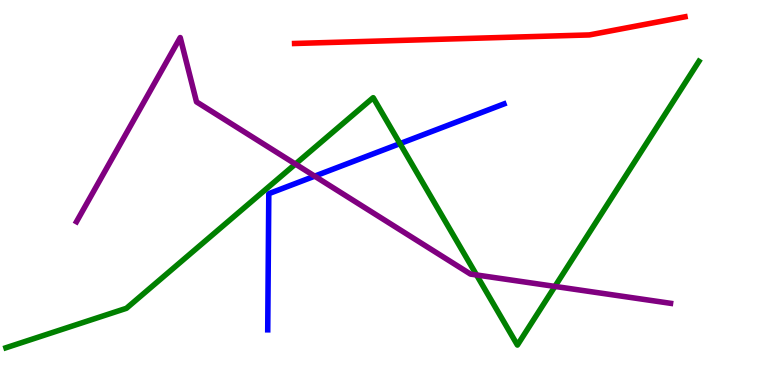[{'lines': ['blue', 'red'], 'intersections': []}, {'lines': ['green', 'red'], 'intersections': []}, {'lines': ['purple', 'red'], 'intersections': []}, {'lines': ['blue', 'green'], 'intersections': [{'x': 5.16, 'y': 6.27}]}, {'lines': ['blue', 'purple'], 'intersections': [{'x': 4.06, 'y': 5.42}]}, {'lines': ['green', 'purple'], 'intersections': [{'x': 3.81, 'y': 5.74}, {'x': 6.15, 'y': 2.86}, {'x': 7.16, 'y': 2.56}]}]